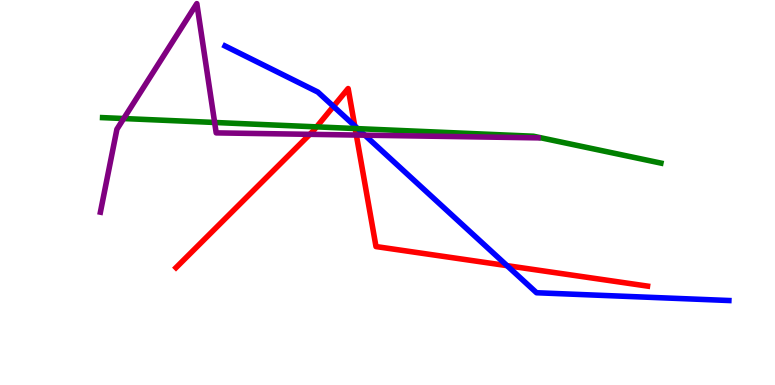[{'lines': ['blue', 'red'], 'intersections': [{'x': 4.3, 'y': 7.24}, {'x': 4.58, 'y': 6.73}, {'x': 6.54, 'y': 3.1}]}, {'lines': ['green', 'red'], 'intersections': [{'x': 4.09, 'y': 6.7}, {'x': 4.58, 'y': 6.66}]}, {'lines': ['purple', 'red'], 'intersections': [{'x': 4.0, 'y': 6.51}, {'x': 4.6, 'y': 6.49}]}, {'lines': ['blue', 'green'], 'intersections': [{'x': 4.62, 'y': 6.66}]}, {'lines': ['blue', 'purple'], 'intersections': [{'x': 4.71, 'y': 6.49}]}, {'lines': ['green', 'purple'], 'intersections': [{'x': 1.6, 'y': 6.92}, {'x': 2.77, 'y': 6.82}]}]